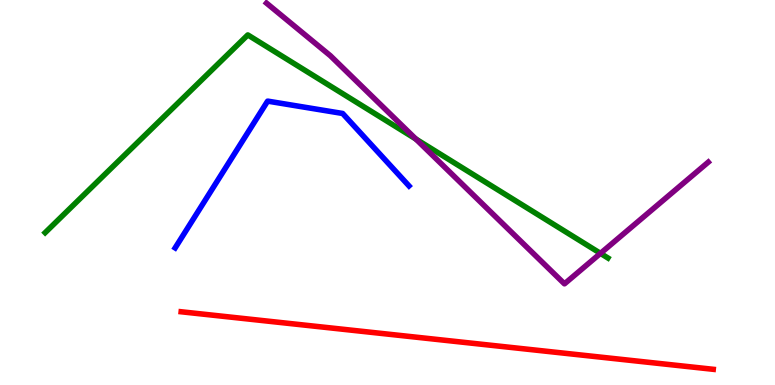[{'lines': ['blue', 'red'], 'intersections': []}, {'lines': ['green', 'red'], 'intersections': []}, {'lines': ['purple', 'red'], 'intersections': []}, {'lines': ['blue', 'green'], 'intersections': []}, {'lines': ['blue', 'purple'], 'intersections': []}, {'lines': ['green', 'purple'], 'intersections': [{'x': 5.37, 'y': 6.39}, {'x': 7.75, 'y': 3.42}]}]